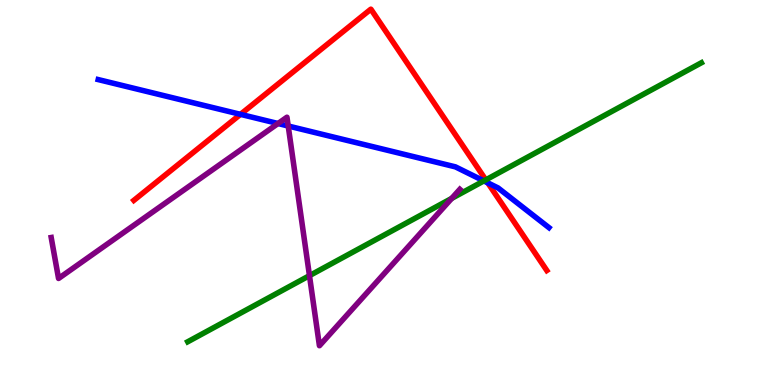[{'lines': ['blue', 'red'], 'intersections': [{'x': 3.1, 'y': 7.03}, {'x': 6.29, 'y': 5.25}]}, {'lines': ['green', 'red'], 'intersections': [{'x': 6.27, 'y': 5.33}]}, {'lines': ['purple', 'red'], 'intersections': []}, {'lines': ['blue', 'green'], 'intersections': [{'x': 6.24, 'y': 5.3}]}, {'lines': ['blue', 'purple'], 'intersections': [{'x': 3.59, 'y': 6.79}, {'x': 3.72, 'y': 6.73}]}, {'lines': ['green', 'purple'], 'intersections': [{'x': 3.99, 'y': 2.84}, {'x': 5.83, 'y': 4.85}]}]